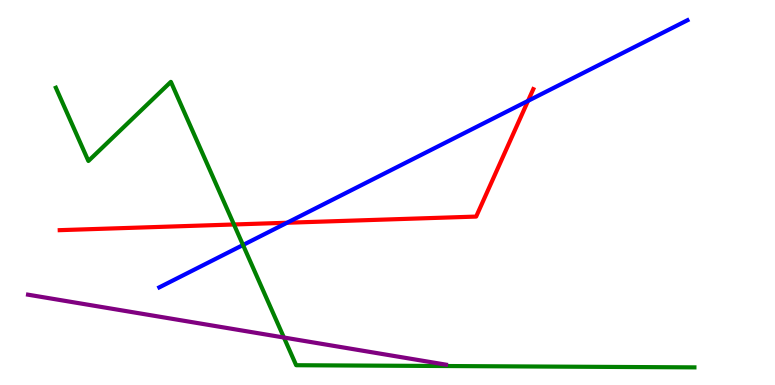[{'lines': ['blue', 'red'], 'intersections': [{'x': 3.7, 'y': 4.21}, {'x': 6.81, 'y': 7.38}]}, {'lines': ['green', 'red'], 'intersections': [{'x': 3.02, 'y': 4.17}]}, {'lines': ['purple', 'red'], 'intersections': []}, {'lines': ['blue', 'green'], 'intersections': [{'x': 3.14, 'y': 3.64}]}, {'lines': ['blue', 'purple'], 'intersections': []}, {'lines': ['green', 'purple'], 'intersections': [{'x': 3.66, 'y': 1.23}]}]